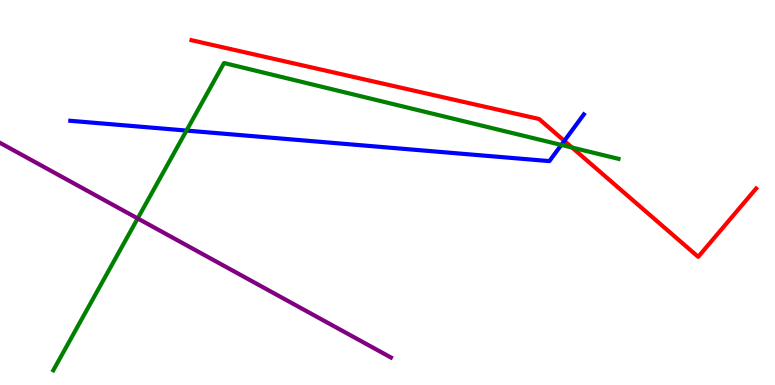[{'lines': ['blue', 'red'], 'intersections': [{'x': 7.28, 'y': 6.34}]}, {'lines': ['green', 'red'], 'intersections': [{'x': 7.38, 'y': 6.17}]}, {'lines': ['purple', 'red'], 'intersections': []}, {'lines': ['blue', 'green'], 'intersections': [{'x': 2.41, 'y': 6.61}, {'x': 7.24, 'y': 6.24}]}, {'lines': ['blue', 'purple'], 'intersections': []}, {'lines': ['green', 'purple'], 'intersections': [{'x': 1.78, 'y': 4.33}]}]